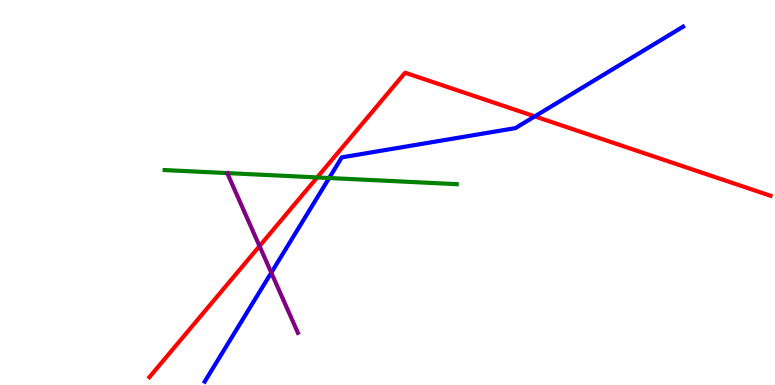[{'lines': ['blue', 'red'], 'intersections': [{'x': 6.9, 'y': 6.98}]}, {'lines': ['green', 'red'], 'intersections': [{'x': 4.09, 'y': 5.39}]}, {'lines': ['purple', 'red'], 'intersections': [{'x': 3.35, 'y': 3.61}]}, {'lines': ['blue', 'green'], 'intersections': [{'x': 4.25, 'y': 5.38}]}, {'lines': ['blue', 'purple'], 'intersections': [{'x': 3.5, 'y': 2.92}]}, {'lines': ['green', 'purple'], 'intersections': []}]